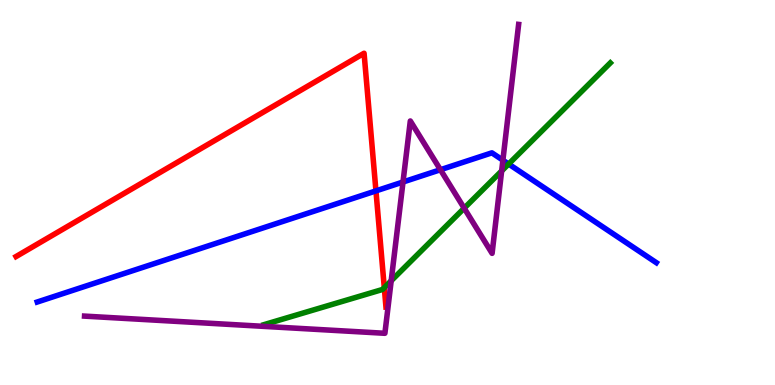[{'lines': ['blue', 'red'], 'intersections': [{'x': 4.85, 'y': 5.04}]}, {'lines': ['green', 'red'], 'intersections': [{'x': 4.96, 'y': 2.53}]}, {'lines': ['purple', 'red'], 'intersections': []}, {'lines': ['blue', 'green'], 'intersections': [{'x': 6.56, 'y': 5.74}]}, {'lines': ['blue', 'purple'], 'intersections': [{'x': 5.2, 'y': 5.27}, {'x': 5.68, 'y': 5.59}, {'x': 6.49, 'y': 5.84}]}, {'lines': ['green', 'purple'], 'intersections': [{'x': 5.05, 'y': 2.71}, {'x': 5.99, 'y': 4.59}, {'x': 6.47, 'y': 5.56}]}]